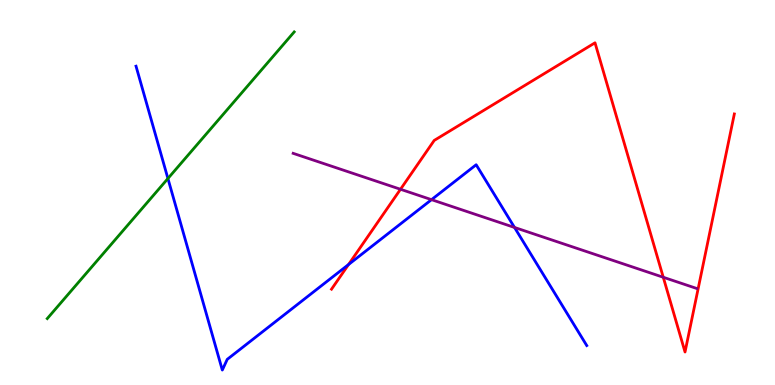[{'lines': ['blue', 'red'], 'intersections': [{'x': 4.5, 'y': 3.13}]}, {'lines': ['green', 'red'], 'intersections': []}, {'lines': ['purple', 'red'], 'intersections': [{'x': 5.17, 'y': 5.08}, {'x': 8.56, 'y': 2.8}]}, {'lines': ['blue', 'green'], 'intersections': [{'x': 2.17, 'y': 5.36}]}, {'lines': ['blue', 'purple'], 'intersections': [{'x': 5.57, 'y': 4.81}, {'x': 6.64, 'y': 4.09}]}, {'lines': ['green', 'purple'], 'intersections': []}]